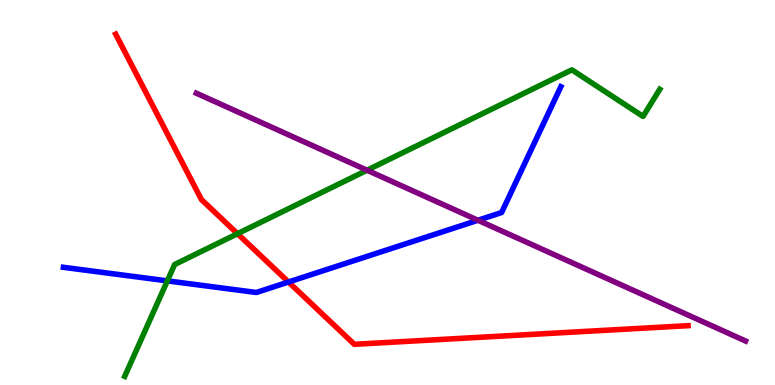[{'lines': ['blue', 'red'], 'intersections': [{'x': 3.72, 'y': 2.68}]}, {'lines': ['green', 'red'], 'intersections': [{'x': 3.06, 'y': 3.93}]}, {'lines': ['purple', 'red'], 'intersections': []}, {'lines': ['blue', 'green'], 'intersections': [{'x': 2.16, 'y': 2.7}]}, {'lines': ['blue', 'purple'], 'intersections': [{'x': 6.17, 'y': 4.28}]}, {'lines': ['green', 'purple'], 'intersections': [{'x': 4.74, 'y': 5.58}]}]